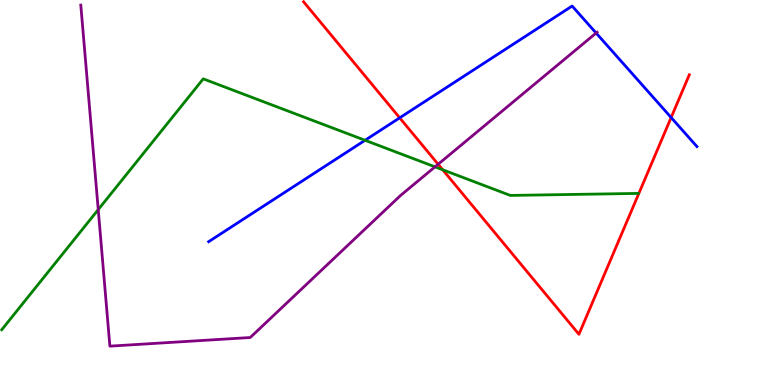[{'lines': ['blue', 'red'], 'intersections': [{'x': 5.16, 'y': 6.94}, {'x': 8.66, 'y': 6.95}]}, {'lines': ['green', 'red'], 'intersections': [{'x': 5.71, 'y': 5.59}]}, {'lines': ['purple', 'red'], 'intersections': [{'x': 5.65, 'y': 5.73}]}, {'lines': ['blue', 'green'], 'intersections': [{'x': 4.71, 'y': 6.36}]}, {'lines': ['blue', 'purple'], 'intersections': [{'x': 7.69, 'y': 9.14}]}, {'lines': ['green', 'purple'], 'intersections': [{'x': 1.27, 'y': 4.56}, {'x': 5.61, 'y': 5.67}]}]